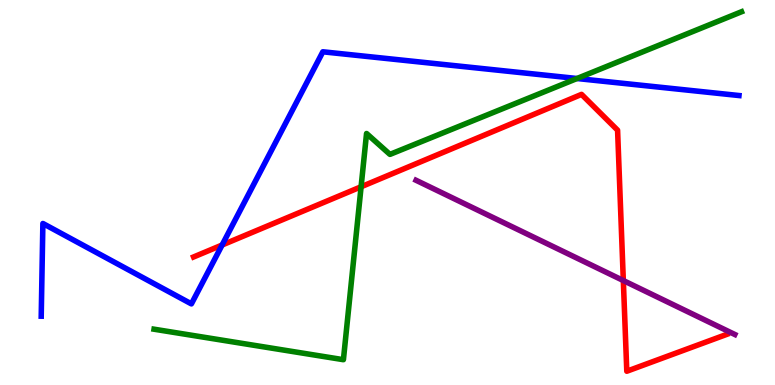[{'lines': ['blue', 'red'], 'intersections': [{'x': 2.87, 'y': 3.64}]}, {'lines': ['green', 'red'], 'intersections': [{'x': 4.66, 'y': 5.15}]}, {'lines': ['purple', 'red'], 'intersections': [{'x': 8.04, 'y': 2.71}]}, {'lines': ['blue', 'green'], 'intersections': [{'x': 7.45, 'y': 7.96}]}, {'lines': ['blue', 'purple'], 'intersections': []}, {'lines': ['green', 'purple'], 'intersections': []}]